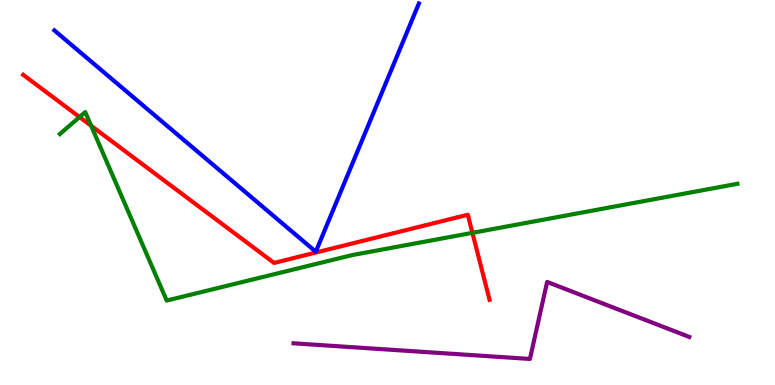[{'lines': ['blue', 'red'], 'intersections': []}, {'lines': ['green', 'red'], 'intersections': [{'x': 1.03, 'y': 6.96}, {'x': 1.18, 'y': 6.73}, {'x': 6.1, 'y': 3.95}]}, {'lines': ['purple', 'red'], 'intersections': []}, {'lines': ['blue', 'green'], 'intersections': []}, {'lines': ['blue', 'purple'], 'intersections': []}, {'lines': ['green', 'purple'], 'intersections': []}]